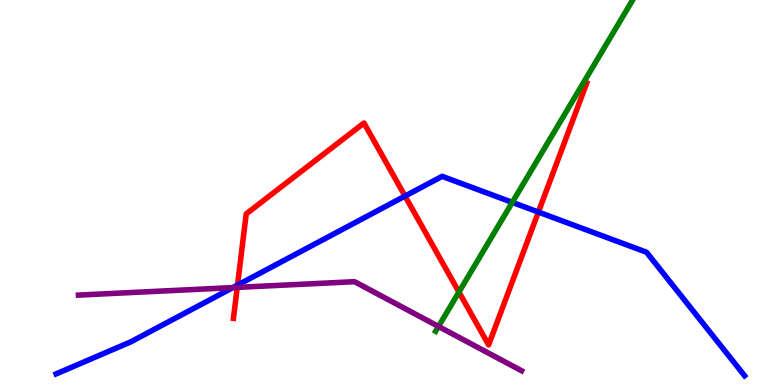[{'lines': ['blue', 'red'], 'intersections': [{'x': 3.06, 'y': 2.59}, {'x': 5.23, 'y': 4.91}, {'x': 6.95, 'y': 4.49}]}, {'lines': ['green', 'red'], 'intersections': [{'x': 5.92, 'y': 2.41}]}, {'lines': ['purple', 'red'], 'intersections': [{'x': 3.06, 'y': 2.54}]}, {'lines': ['blue', 'green'], 'intersections': [{'x': 6.61, 'y': 4.74}]}, {'lines': ['blue', 'purple'], 'intersections': [{'x': 3.0, 'y': 2.53}]}, {'lines': ['green', 'purple'], 'intersections': [{'x': 5.66, 'y': 1.52}]}]